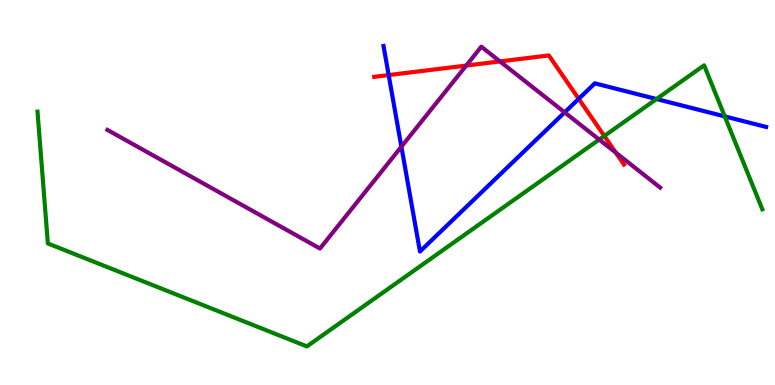[{'lines': ['blue', 'red'], 'intersections': [{'x': 5.02, 'y': 8.05}, {'x': 7.47, 'y': 7.43}]}, {'lines': ['green', 'red'], 'intersections': [{'x': 7.8, 'y': 6.47}]}, {'lines': ['purple', 'red'], 'intersections': [{'x': 6.02, 'y': 8.3}, {'x': 6.45, 'y': 8.4}, {'x': 7.95, 'y': 6.03}]}, {'lines': ['blue', 'green'], 'intersections': [{'x': 8.47, 'y': 7.43}, {'x': 9.35, 'y': 6.98}]}, {'lines': ['blue', 'purple'], 'intersections': [{'x': 5.18, 'y': 6.19}, {'x': 7.29, 'y': 7.08}]}, {'lines': ['green', 'purple'], 'intersections': [{'x': 7.73, 'y': 6.37}]}]